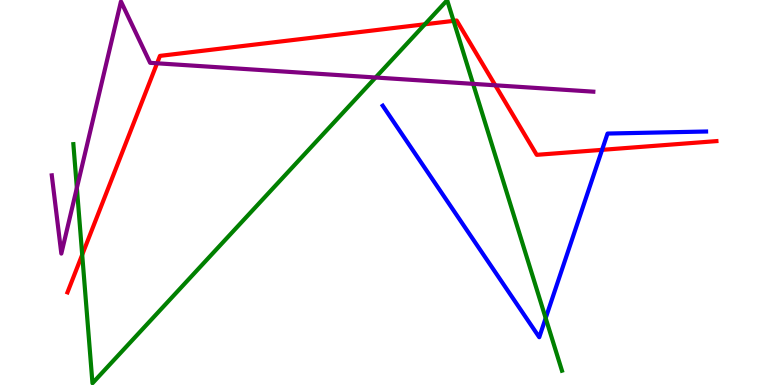[{'lines': ['blue', 'red'], 'intersections': [{'x': 7.77, 'y': 6.11}]}, {'lines': ['green', 'red'], 'intersections': [{'x': 1.06, 'y': 3.38}, {'x': 5.48, 'y': 9.37}, {'x': 5.85, 'y': 9.46}]}, {'lines': ['purple', 'red'], 'intersections': [{'x': 2.03, 'y': 8.36}, {'x': 6.39, 'y': 7.78}]}, {'lines': ['blue', 'green'], 'intersections': [{'x': 7.04, 'y': 1.74}]}, {'lines': ['blue', 'purple'], 'intersections': []}, {'lines': ['green', 'purple'], 'intersections': [{'x': 0.992, 'y': 5.12}, {'x': 4.85, 'y': 7.99}, {'x': 6.1, 'y': 7.82}]}]